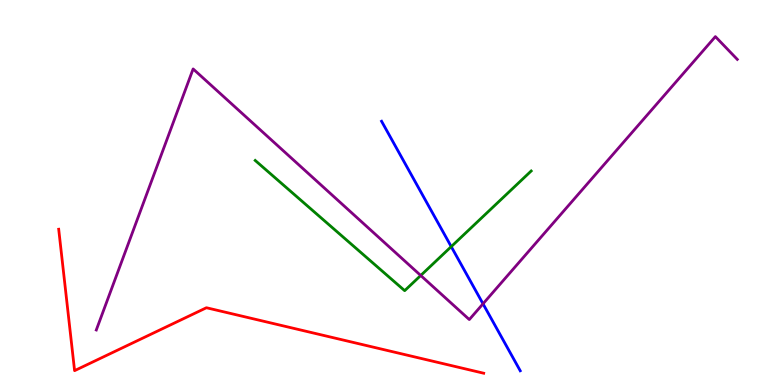[{'lines': ['blue', 'red'], 'intersections': []}, {'lines': ['green', 'red'], 'intersections': []}, {'lines': ['purple', 'red'], 'intersections': []}, {'lines': ['blue', 'green'], 'intersections': [{'x': 5.82, 'y': 3.59}]}, {'lines': ['blue', 'purple'], 'intersections': [{'x': 6.23, 'y': 2.11}]}, {'lines': ['green', 'purple'], 'intersections': [{'x': 5.43, 'y': 2.84}]}]